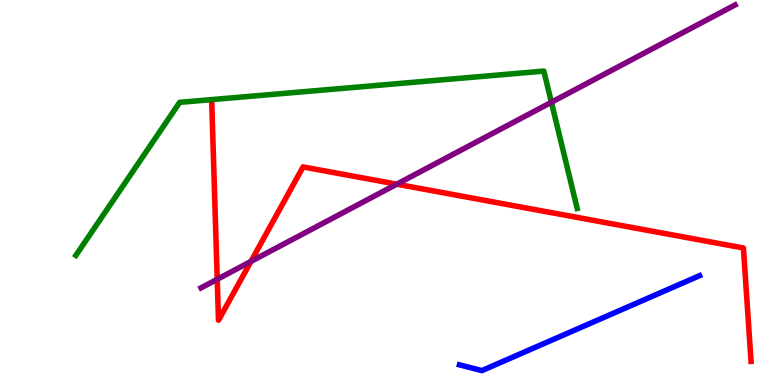[{'lines': ['blue', 'red'], 'intersections': []}, {'lines': ['green', 'red'], 'intersections': []}, {'lines': ['purple', 'red'], 'intersections': [{'x': 2.8, 'y': 2.75}, {'x': 3.24, 'y': 3.21}, {'x': 5.12, 'y': 5.22}]}, {'lines': ['blue', 'green'], 'intersections': []}, {'lines': ['blue', 'purple'], 'intersections': []}, {'lines': ['green', 'purple'], 'intersections': [{'x': 7.11, 'y': 7.34}]}]